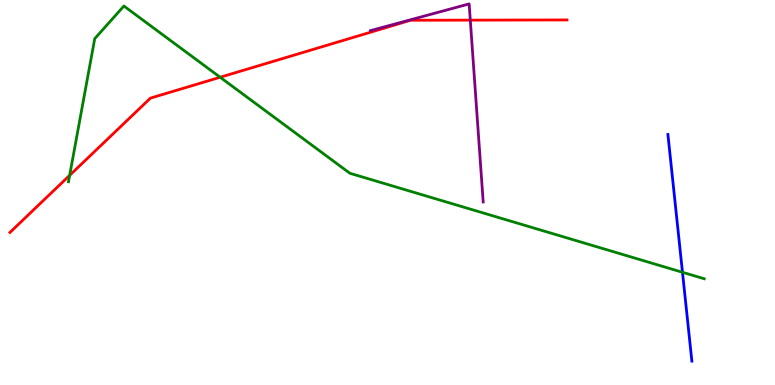[{'lines': ['blue', 'red'], 'intersections': []}, {'lines': ['green', 'red'], 'intersections': [{'x': 0.899, 'y': 5.45}, {'x': 2.84, 'y': 7.99}]}, {'lines': ['purple', 'red'], 'intersections': [{'x': 6.07, 'y': 9.48}]}, {'lines': ['blue', 'green'], 'intersections': [{'x': 8.81, 'y': 2.93}]}, {'lines': ['blue', 'purple'], 'intersections': []}, {'lines': ['green', 'purple'], 'intersections': []}]